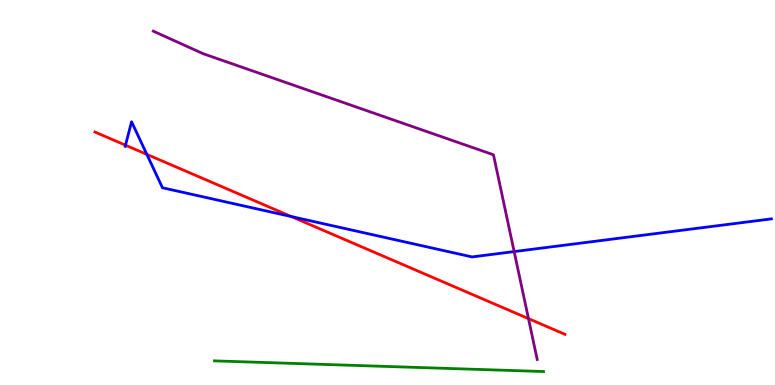[{'lines': ['blue', 'red'], 'intersections': [{'x': 1.62, 'y': 6.23}, {'x': 1.89, 'y': 5.99}, {'x': 3.76, 'y': 4.38}]}, {'lines': ['green', 'red'], 'intersections': []}, {'lines': ['purple', 'red'], 'intersections': [{'x': 6.82, 'y': 1.72}]}, {'lines': ['blue', 'green'], 'intersections': []}, {'lines': ['blue', 'purple'], 'intersections': [{'x': 6.63, 'y': 3.47}]}, {'lines': ['green', 'purple'], 'intersections': []}]